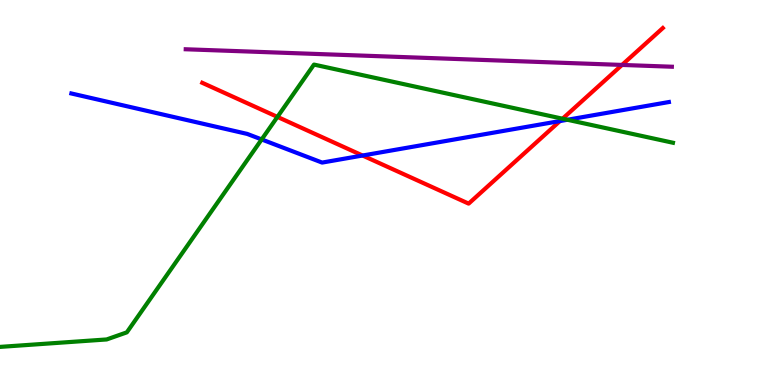[{'lines': ['blue', 'red'], 'intersections': [{'x': 4.68, 'y': 5.96}, {'x': 7.23, 'y': 6.86}]}, {'lines': ['green', 'red'], 'intersections': [{'x': 3.58, 'y': 6.96}, {'x': 7.26, 'y': 6.92}]}, {'lines': ['purple', 'red'], 'intersections': [{'x': 8.03, 'y': 8.31}]}, {'lines': ['blue', 'green'], 'intersections': [{'x': 3.38, 'y': 6.38}, {'x': 7.32, 'y': 6.89}]}, {'lines': ['blue', 'purple'], 'intersections': []}, {'lines': ['green', 'purple'], 'intersections': []}]